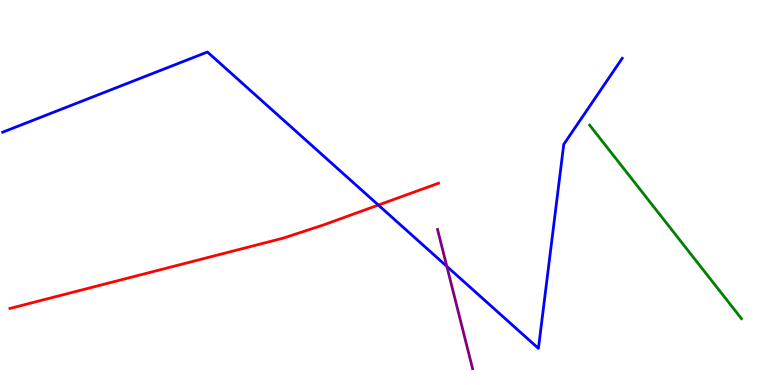[{'lines': ['blue', 'red'], 'intersections': [{'x': 4.88, 'y': 4.67}]}, {'lines': ['green', 'red'], 'intersections': []}, {'lines': ['purple', 'red'], 'intersections': []}, {'lines': ['blue', 'green'], 'intersections': []}, {'lines': ['blue', 'purple'], 'intersections': [{'x': 5.77, 'y': 3.08}]}, {'lines': ['green', 'purple'], 'intersections': []}]